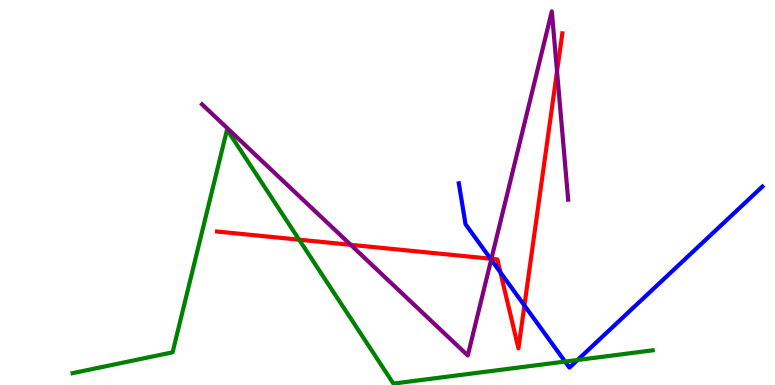[{'lines': ['blue', 'red'], 'intersections': [{'x': 6.33, 'y': 3.28}, {'x': 6.46, 'y': 2.93}, {'x': 6.77, 'y': 2.07}]}, {'lines': ['green', 'red'], 'intersections': [{'x': 3.86, 'y': 3.77}]}, {'lines': ['purple', 'red'], 'intersections': [{'x': 4.53, 'y': 3.64}, {'x': 6.34, 'y': 3.28}, {'x': 7.19, 'y': 8.15}]}, {'lines': ['blue', 'green'], 'intersections': [{'x': 7.29, 'y': 0.609}, {'x': 7.45, 'y': 0.65}]}, {'lines': ['blue', 'purple'], 'intersections': [{'x': 6.34, 'y': 3.26}]}, {'lines': ['green', 'purple'], 'intersections': []}]